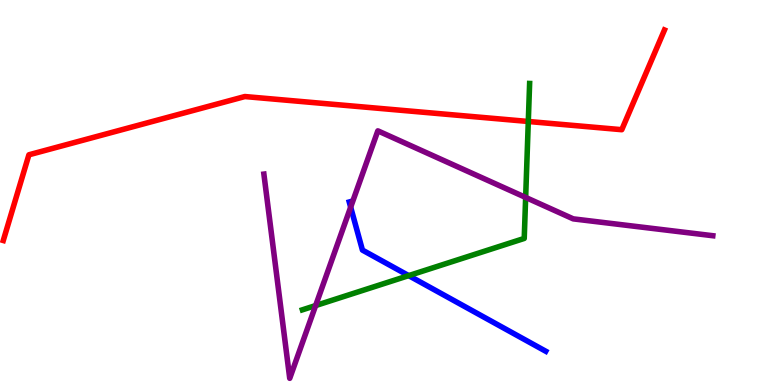[{'lines': ['blue', 'red'], 'intersections': []}, {'lines': ['green', 'red'], 'intersections': [{'x': 6.82, 'y': 6.84}]}, {'lines': ['purple', 'red'], 'intersections': []}, {'lines': ['blue', 'green'], 'intersections': [{'x': 5.27, 'y': 2.84}]}, {'lines': ['blue', 'purple'], 'intersections': [{'x': 4.52, 'y': 4.62}]}, {'lines': ['green', 'purple'], 'intersections': [{'x': 4.07, 'y': 2.06}, {'x': 6.78, 'y': 4.87}]}]